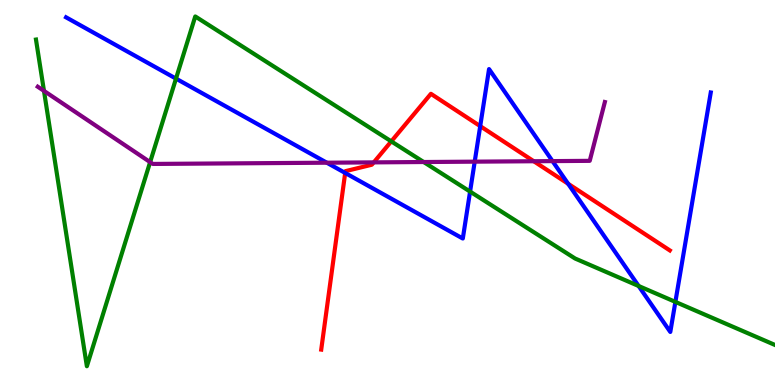[{'lines': ['blue', 'red'], 'intersections': [{'x': 4.45, 'y': 5.51}, {'x': 6.2, 'y': 6.72}, {'x': 7.33, 'y': 5.23}]}, {'lines': ['green', 'red'], 'intersections': [{'x': 5.05, 'y': 6.33}]}, {'lines': ['purple', 'red'], 'intersections': [{'x': 4.82, 'y': 5.78}, {'x': 6.89, 'y': 5.81}]}, {'lines': ['blue', 'green'], 'intersections': [{'x': 2.27, 'y': 7.96}, {'x': 6.07, 'y': 5.02}, {'x': 8.24, 'y': 2.57}, {'x': 8.71, 'y': 2.16}]}, {'lines': ['blue', 'purple'], 'intersections': [{'x': 4.22, 'y': 5.77}, {'x': 6.13, 'y': 5.8}, {'x': 7.13, 'y': 5.82}]}, {'lines': ['green', 'purple'], 'intersections': [{'x': 0.567, 'y': 7.64}, {'x': 1.94, 'y': 5.79}, {'x': 5.47, 'y': 5.79}]}]